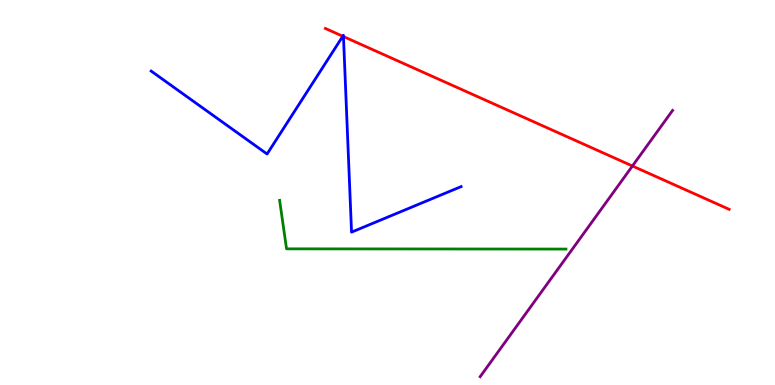[{'lines': ['blue', 'red'], 'intersections': [{'x': 4.42, 'y': 9.06}, {'x': 4.43, 'y': 9.05}]}, {'lines': ['green', 'red'], 'intersections': []}, {'lines': ['purple', 'red'], 'intersections': [{'x': 8.16, 'y': 5.69}]}, {'lines': ['blue', 'green'], 'intersections': []}, {'lines': ['blue', 'purple'], 'intersections': []}, {'lines': ['green', 'purple'], 'intersections': []}]